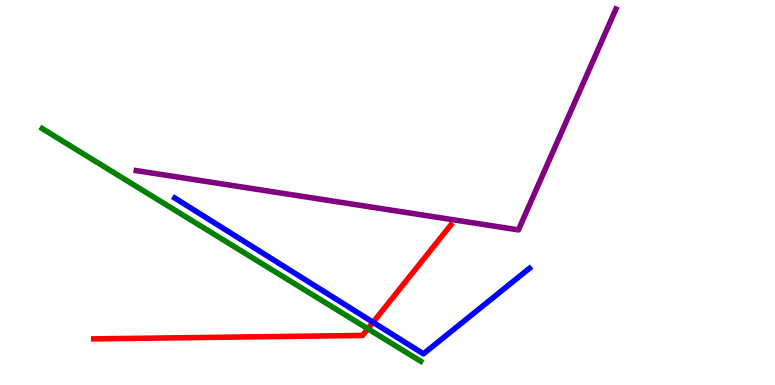[{'lines': ['blue', 'red'], 'intersections': [{'x': 4.81, 'y': 1.63}]}, {'lines': ['green', 'red'], 'intersections': [{'x': 4.75, 'y': 1.46}]}, {'lines': ['purple', 'red'], 'intersections': []}, {'lines': ['blue', 'green'], 'intersections': []}, {'lines': ['blue', 'purple'], 'intersections': []}, {'lines': ['green', 'purple'], 'intersections': []}]